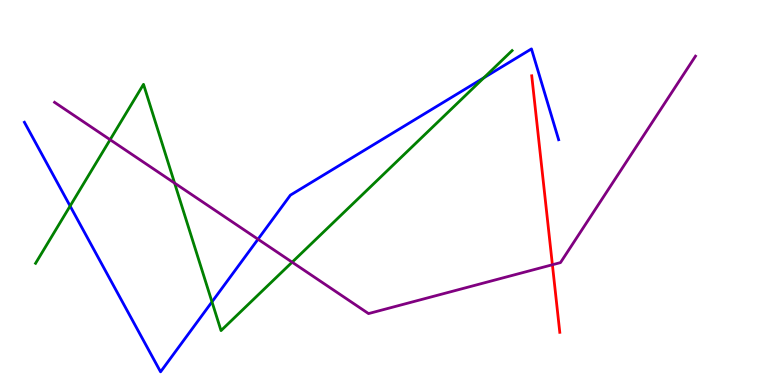[{'lines': ['blue', 'red'], 'intersections': []}, {'lines': ['green', 'red'], 'intersections': []}, {'lines': ['purple', 'red'], 'intersections': [{'x': 7.13, 'y': 3.12}]}, {'lines': ['blue', 'green'], 'intersections': [{'x': 0.905, 'y': 4.65}, {'x': 2.74, 'y': 2.16}, {'x': 6.24, 'y': 7.98}]}, {'lines': ['blue', 'purple'], 'intersections': [{'x': 3.33, 'y': 3.79}]}, {'lines': ['green', 'purple'], 'intersections': [{'x': 1.42, 'y': 6.37}, {'x': 2.25, 'y': 5.24}, {'x': 3.77, 'y': 3.19}]}]